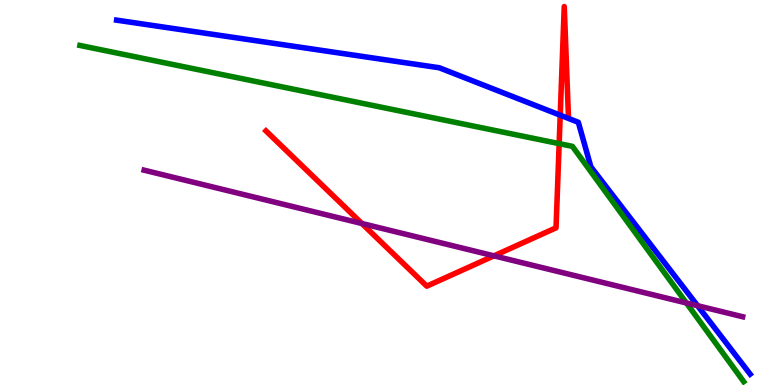[{'lines': ['blue', 'red'], 'intersections': [{'x': 7.23, 'y': 7.01}]}, {'lines': ['green', 'red'], 'intersections': [{'x': 7.22, 'y': 6.27}]}, {'lines': ['purple', 'red'], 'intersections': [{'x': 4.67, 'y': 4.19}, {'x': 6.37, 'y': 3.35}]}, {'lines': ['blue', 'green'], 'intersections': []}, {'lines': ['blue', 'purple'], 'intersections': [{'x': 9.0, 'y': 2.06}]}, {'lines': ['green', 'purple'], 'intersections': [{'x': 8.86, 'y': 2.13}]}]